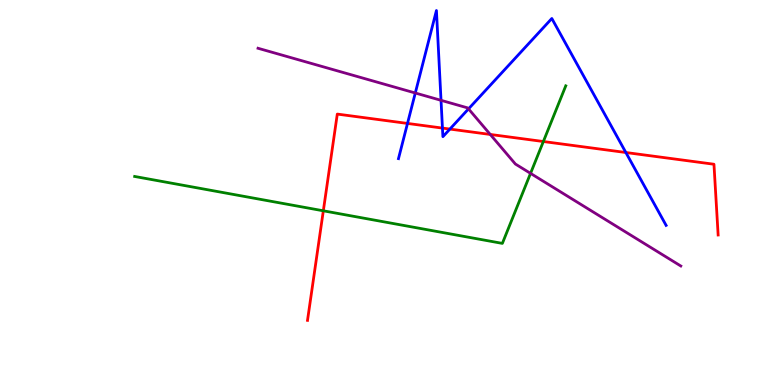[{'lines': ['blue', 'red'], 'intersections': [{'x': 5.26, 'y': 6.79}, {'x': 5.71, 'y': 6.67}, {'x': 5.81, 'y': 6.65}, {'x': 8.08, 'y': 6.04}]}, {'lines': ['green', 'red'], 'intersections': [{'x': 4.17, 'y': 4.52}, {'x': 7.01, 'y': 6.32}]}, {'lines': ['purple', 'red'], 'intersections': [{'x': 6.33, 'y': 6.51}]}, {'lines': ['blue', 'green'], 'intersections': []}, {'lines': ['blue', 'purple'], 'intersections': [{'x': 5.36, 'y': 7.58}, {'x': 5.69, 'y': 7.39}, {'x': 6.05, 'y': 7.17}]}, {'lines': ['green', 'purple'], 'intersections': [{'x': 6.85, 'y': 5.5}]}]